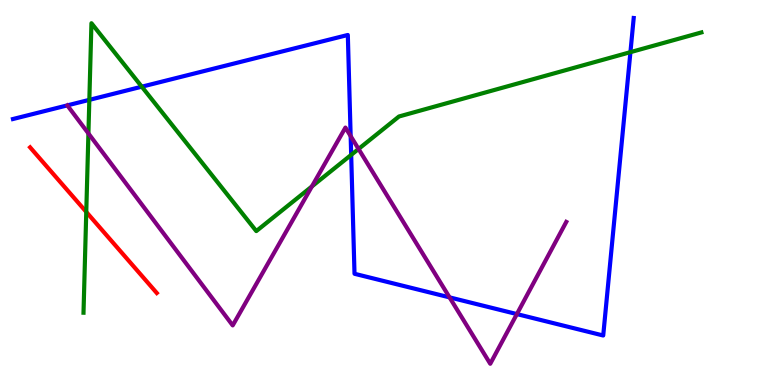[{'lines': ['blue', 'red'], 'intersections': []}, {'lines': ['green', 'red'], 'intersections': [{'x': 1.11, 'y': 4.5}]}, {'lines': ['purple', 'red'], 'intersections': []}, {'lines': ['blue', 'green'], 'intersections': [{'x': 1.15, 'y': 7.41}, {'x': 1.83, 'y': 7.75}, {'x': 4.53, 'y': 5.98}, {'x': 8.13, 'y': 8.65}]}, {'lines': ['blue', 'purple'], 'intersections': [{'x': 4.52, 'y': 6.46}, {'x': 5.8, 'y': 2.28}, {'x': 6.67, 'y': 1.84}]}, {'lines': ['green', 'purple'], 'intersections': [{'x': 1.14, 'y': 6.53}, {'x': 4.02, 'y': 5.16}, {'x': 4.63, 'y': 6.13}]}]